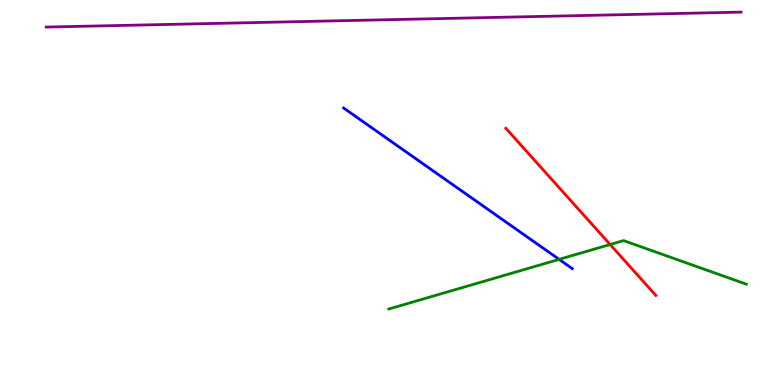[{'lines': ['blue', 'red'], 'intersections': []}, {'lines': ['green', 'red'], 'intersections': [{'x': 7.87, 'y': 3.65}]}, {'lines': ['purple', 'red'], 'intersections': []}, {'lines': ['blue', 'green'], 'intersections': [{'x': 7.21, 'y': 3.26}]}, {'lines': ['blue', 'purple'], 'intersections': []}, {'lines': ['green', 'purple'], 'intersections': []}]